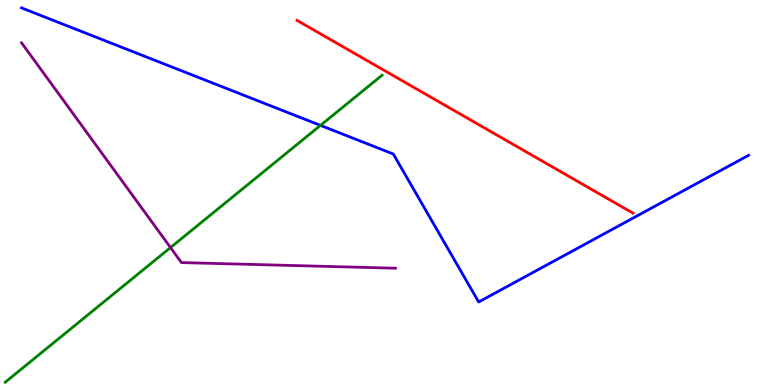[{'lines': ['blue', 'red'], 'intersections': []}, {'lines': ['green', 'red'], 'intersections': []}, {'lines': ['purple', 'red'], 'intersections': []}, {'lines': ['blue', 'green'], 'intersections': [{'x': 4.14, 'y': 6.74}]}, {'lines': ['blue', 'purple'], 'intersections': []}, {'lines': ['green', 'purple'], 'intersections': [{'x': 2.2, 'y': 3.57}]}]